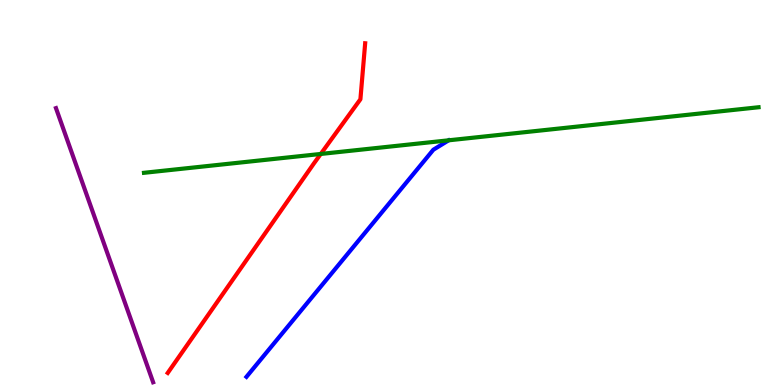[{'lines': ['blue', 'red'], 'intersections': []}, {'lines': ['green', 'red'], 'intersections': [{'x': 4.14, 'y': 6.0}]}, {'lines': ['purple', 'red'], 'intersections': []}, {'lines': ['blue', 'green'], 'intersections': []}, {'lines': ['blue', 'purple'], 'intersections': []}, {'lines': ['green', 'purple'], 'intersections': []}]